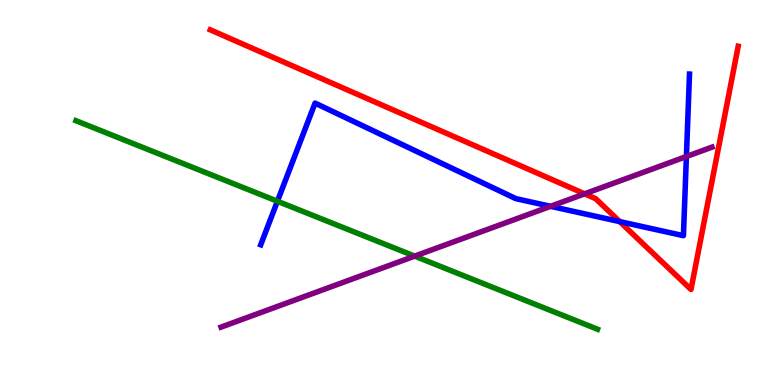[{'lines': ['blue', 'red'], 'intersections': [{'x': 8.0, 'y': 4.24}]}, {'lines': ['green', 'red'], 'intersections': []}, {'lines': ['purple', 'red'], 'intersections': [{'x': 7.54, 'y': 4.97}]}, {'lines': ['blue', 'green'], 'intersections': [{'x': 3.58, 'y': 4.77}]}, {'lines': ['blue', 'purple'], 'intersections': [{'x': 7.1, 'y': 4.64}, {'x': 8.86, 'y': 5.93}]}, {'lines': ['green', 'purple'], 'intersections': [{'x': 5.35, 'y': 3.35}]}]